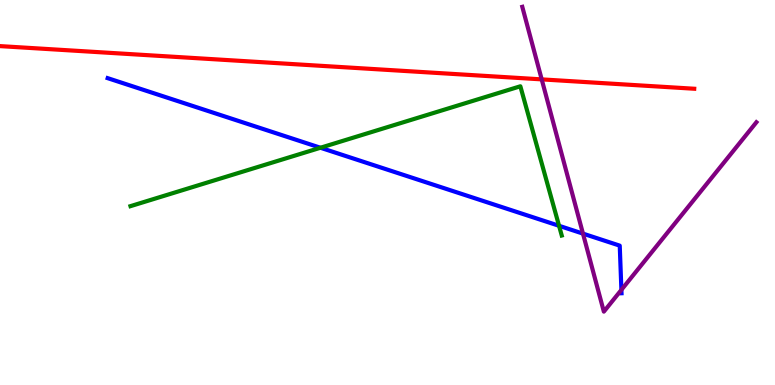[{'lines': ['blue', 'red'], 'intersections': []}, {'lines': ['green', 'red'], 'intersections': []}, {'lines': ['purple', 'red'], 'intersections': [{'x': 6.99, 'y': 7.94}]}, {'lines': ['blue', 'green'], 'intersections': [{'x': 4.13, 'y': 6.16}, {'x': 7.21, 'y': 4.14}]}, {'lines': ['blue', 'purple'], 'intersections': [{'x': 7.52, 'y': 3.93}, {'x': 8.02, 'y': 2.47}]}, {'lines': ['green', 'purple'], 'intersections': []}]